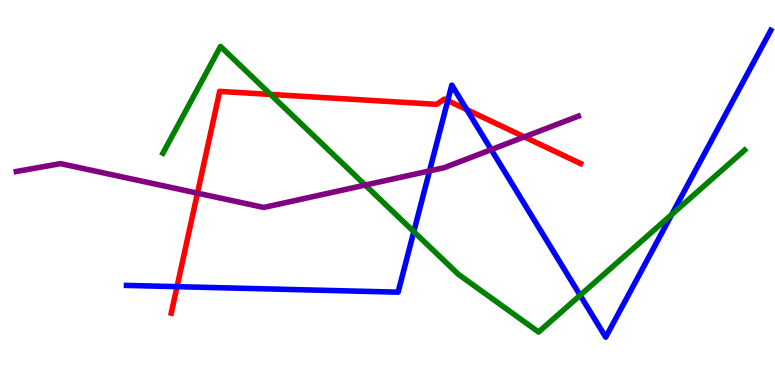[{'lines': ['blue', 'red'], 'intersections': [{'x': 2.28, 'y': 2.55}, {'x': 5.78, 'y': 7.39}, {'x': 6.02, 'y': 7.15}]}, {'lines': ['green', 'red'], 'intersections': [{'x': 3.49, 'y': 7.55}]}, {'lines': ['purple', 'red'], 'intersections': [{'x': 2.55, 'y': 4.98}, {'x': 6.77, 'y': 6.44}]}, {'lines': ['blue', 'green'], 'intersections': [{'x': 5.34, 'y': 3.98}, {'x': 7.49, 'y': 2.33}, {'x': 8.67, 'y': 4.43}]}, {'lines': ['blue', 'purple'], 'intersections': [{'x': 5.54, 'y': 5.56}, {'x': 6.34, 'y': 6.11}]}, {'lines': ['green', 'purple'], 'intersections': [{'x': 4.71, 'y': 5.19}]}]